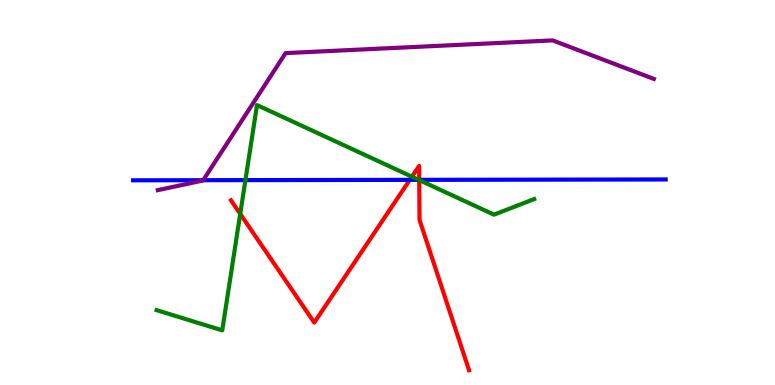[{'lines': ['blue', 'red'], 'intersections': [{'x': 5.29, 'y': 5.33}, {'x': 5.41, 'y': 5.33}]}, {'lines': ['green', 'red'], 'intersections': [{'x': 3.1, 'y': 4.44}, {'x': 5.31, 'y': 5.41}, {'x': 5.41, 'y': 5.32}]}, {'lines': ['purple', 'red'], 'intersections': []}, {'lines': ['blue', 'green'], 'intersections': [{'x': 3.17, 'y': 5.32}, {'x': 5.4, 'y': 5.33}]}, {'lines': ['blue', 'purple'], 'intersections': [{'x': 2.62, 'y': 5.32}]}, {'lines': ['green', 'purple'], 'intersections': []}]